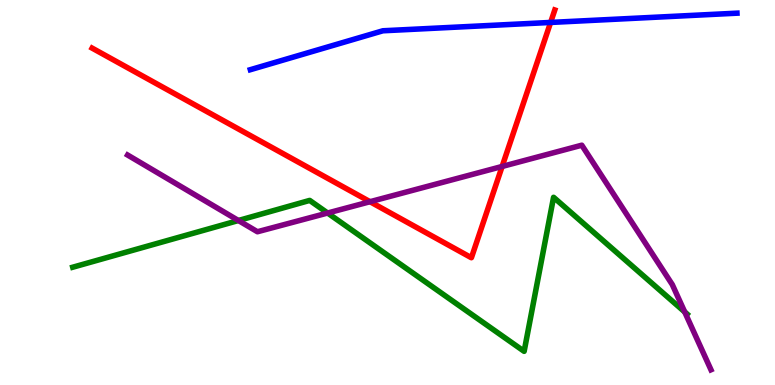[{'lines': ['blue', 'red'], 'intersections': [{'x': 7.1, 'y': 9.42}]}, {'lines': ['green', 'red'], 'intersections': []}, {'lines': ['purple', 'red'], 'intersections': [{'x': 4.77, 'y': 4.76}, {'x': 6.48, 'y': 5.68}]}, {'lines': ['blue', 'green'], 'intersections': []}, {'lines': ['blue', 'purple'], 'intersections': []}, {'lines': ['green', 'purple'], 'intersections': [{'x': 3.08, 'y': 4.27}, {'x': 4.23, 'y': 4.47}, {'x': 8.83, 'y': 1.9}]}]